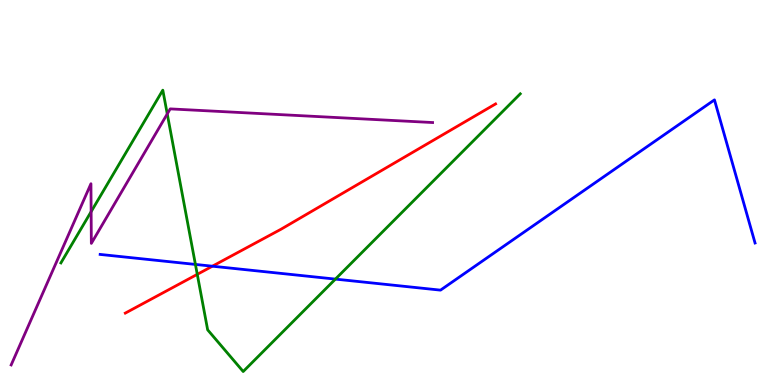[{'lines': ['blue', 'red'], 'intersections': [{'x': 2.74, 'y': 3.09}]}, {'lines': ['green', 'red'], 'intersections': [{'x': 2.55, 'y': 2.87}]}, {'lines': ['purple', 'red'], 'intersections': []}, {'lines': ['blue', 'green'], 'intersections': [{'x': 2.52, 'y': 3.13}, {'x': 4.33, 'y': 2.75}]}, {'lines': ['blue', 'purple'], 'intersections': []}, {'lines': ['green', 'purple'], 'intersections': [{'x': 1.18, 'y': 4.5}, {'x': 2.16, 'y': 7.04}]}]